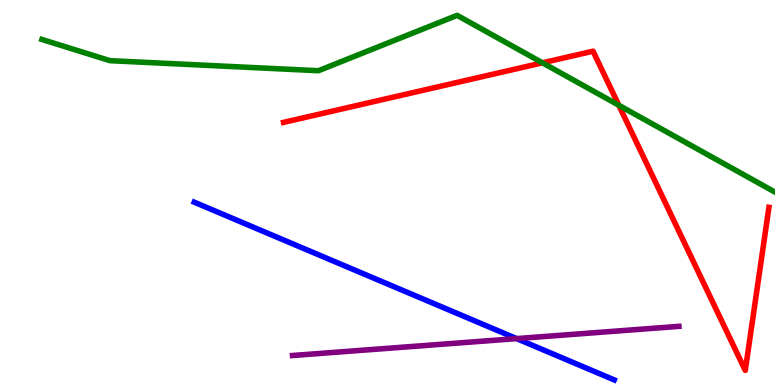[{'lines': ['blue', 'red'], 'intersections': []}, {'lines': ['green', 'red'], 'intersections': [{'x': 7.0, 'y': 8.37}, {'x': 7.98, 'y': 7.27}]}, {'lines': ['purple', 'red'], 'intersections': []}, {'lines': ['blue', 'green'], 'intersections': []}, {'lines': ['blue', 'purple'], 'intersections': [{'x': 6.67, 'y': 1.21}]}, {'lines': ['green', 'purple'], 'intersections': []}]